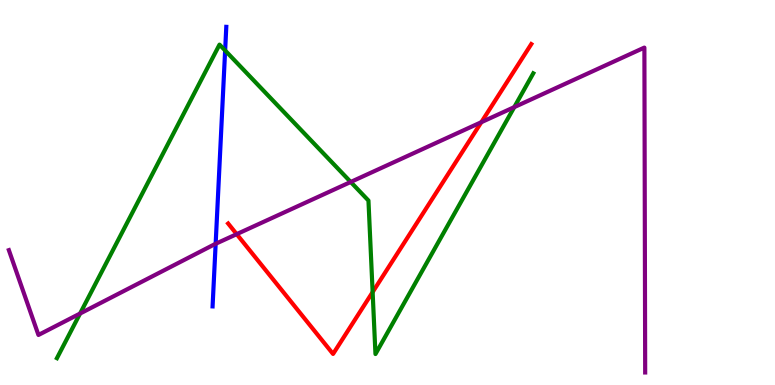[{'lines': ['blue', 'red'], 'intersections': []}, {'lines': ['green', 'red'], 'intersections': [{'x': 4.81, 'y': 2.41}]}, {'lines': ['purple', 'red'], 'intersections': [{'x': 3.05, 'y': 3.92}, {'x': 6.21, 'y': 6.83}]}, {'lines': ['blue', 'green'], 'intersections': [{'x': 2.9, 'y': 8.69}]}, {'lines': ['blue', 'purple'], 'intersections': [{'x': 2.78, 'y': 3.67}]}, {'lines': ['green', 'purple'], 'intersections': [{'x': 1.03, 'y': 1.86}, {'x': 4.53, 'y': 5.27}, {'x': 6.64, 'y': 7.22}]}]